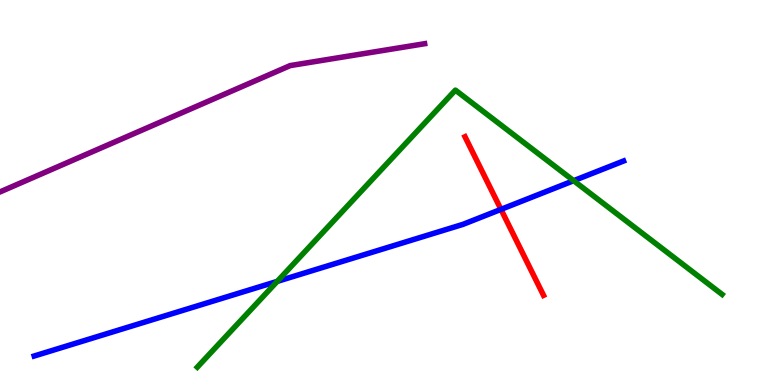[{'lines': ['blue', 'red'], 'intersections': [{'x': 6.46, 'y': 4.56}]}, {'lines': ['green', 'red'], 'intersections': []}, {'lines': ['purple', 'red'], 'intersections': []}, {'lines': ['blue', 'green'], 'intersections': [{'x': 3.58, 'y': 2.69}, {'x': 7.4, 'y': 5.31}]}, {'lines': ['blue', 'purple'], 'intersections': []}, {'lines': ['green', 'purple'], 'intersections': []}]